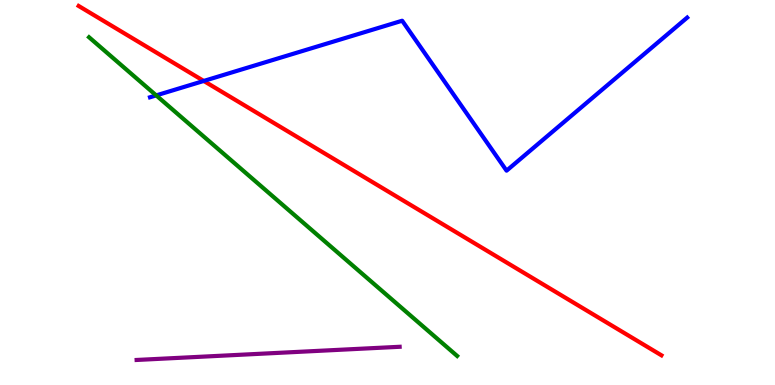[{'lines': ['blue', 'red'], 'intersections': [{'x': 2.63, 'y': 7.9}]}, {'lines': ['green', 'red'], 'intersections': []}, {'lines': ['purple', 'red'], 'intersections': []}, {'lines': ['blue', 'green'], 'intersections': [{'x': 2.02, 'y': 7.52}]}, {'lines': ['blue', 'purple'], 'intersections': []}, {'lines': ['green', 'purple'], 'intersections': []}]